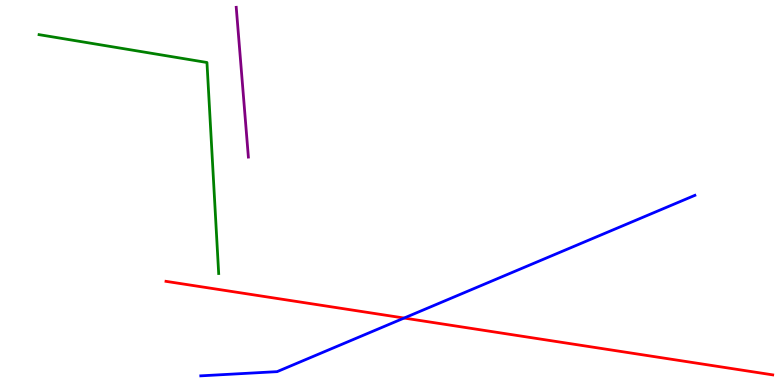[{'lines': ['blue', 'red'], 'intersections': [{'x': 5.21, 'y': 1.74}]}, {'lines': ['green', 'red'], 'intersections': []}, {'lines': ['purple', 'red'], 'intersections': []}, {'lines': ['blue', 'green'], 'intersections': []}, {'lines': ['blue', 'purple'], 'intersections': []}, {'lines': ['green', 'purple'], 'intersections': []}]